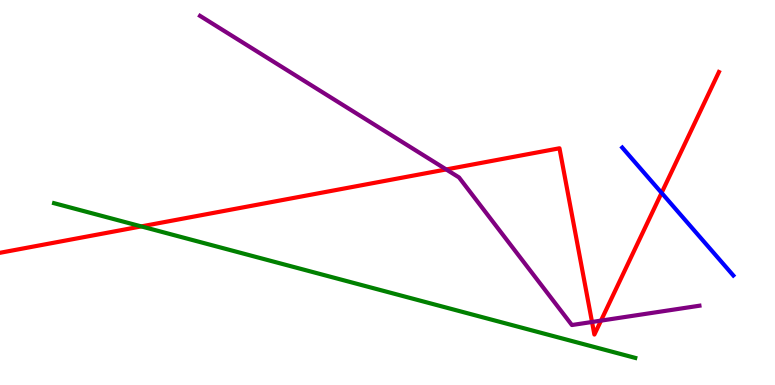[{'lines': ['blue', 'red'], 'intersections': [{'x': 8.54, 'y': 4.99}]}, {'lines': ['green', 'red'], 'intersections': [{'x': 1.82, 'y': 4.12}]}, {'lines': ['purple', 'red'], 'intersections': [{'x': 5.76, 'y': 5.6}, {'x': 7.64, 'y': 1.64}, {'x': 7.75, 'y': 1.67}]}, {'lines': ['blue', 'green'], 'intersections': []}, {'lines': ['blue', 'purple'], 'intersections': []}, {'lines': ['green', 'purple'], 'intersections': []}]